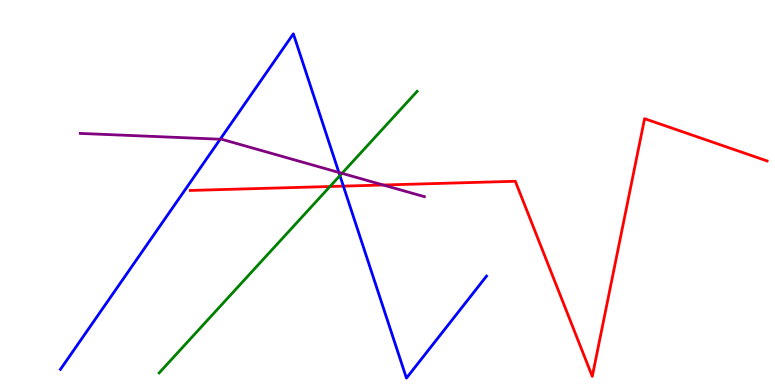[{'lines': ['blue', 'red'], 'intersections': [{'x': 4.43, 'y': 5.17}]}, {'lines': ['green', 'red'], 'intersections': [{'x': 4.26, 'y': 5.16}]}, {'lines': ['purple', 'red'], 'intersections': [{'x': 4.94, 'y': 5.19}]}, {'lines': ['blue', 'green'], 'intersections': [{'x': 4.39, 'y': 5.44}]}, {'lines': ['blue', 'purple'], 'intersections': [{'x': 2.84, 'y': 6.38}, {'x': 4.37, 'y': 5.52}]}, {'lines': ['green', 'purple'], 'intersections': [{'x': 4.41, 'y': 5.5}]}]